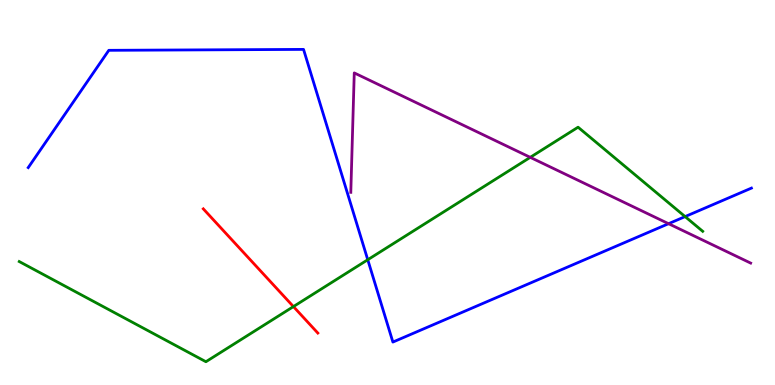[{'lines': ['blue', 'red'], 'intersections': []}, {'lines': ['green', 'red'], 'intersections': [{'x': 3.79, 'y': 2.04}]}, {'lines': ['purple', 'red'], 'intersections': []}, {'lines': ['blue', 'green'], 'intersections': [{'x': 4.75, 'y': 3.25}, {'x': 8.84, 'y': 4.37}]}, {'lines': ['blue', 'purple'], 'intersections': [{'x': 8.63, 'y': 4.19}]}, {'lines': ['green', 'purple'], 'intersections': [{'x': 6.84, 'y': 5.91}]}]